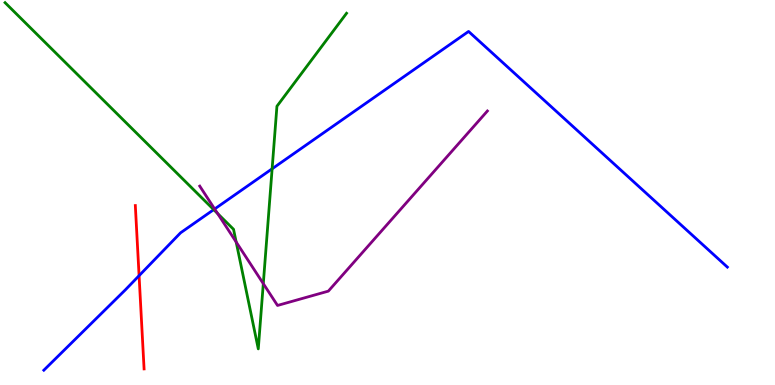[{'lines': ['blue', 'red'], 'intersections': [{'x': 1.79, 'y': 2.84}]}, {'lines': ['green', 'red'], 'intersections': []}, {'lines': ['purple', 'red'], 'intersections': []}, {'lines': ['blue', 'green'], 'intersections': [{'x': 2.76, 'y': 4.55}, {'x': 3.51, 'y': 5.62}]}, {'lines': ['blue', 'purple'], 'intersections': [{'x': 2.77, 'y': 4.57}]}, {'lines': ['green', 'purple'], 'intersections': [{'x': 2.81, 'y': 4.46}, {'x': 3.05, 'y': 3.71}, {'x': 3.4, 'y': 2.63}]}]